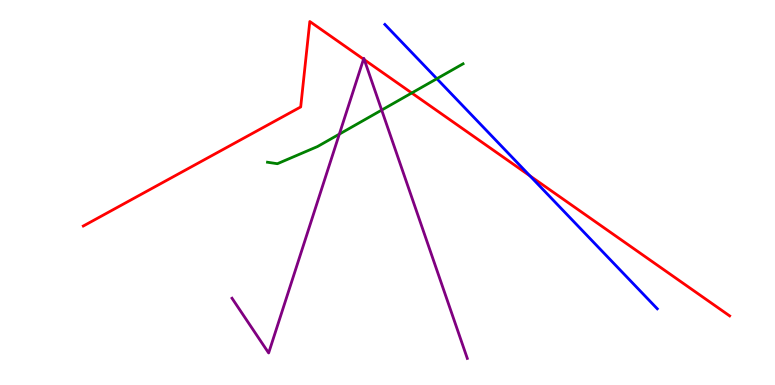[{'lines': ['blue', 'red'], 'intersections': [{'x': 6.84, 'y': 5.43}]}, {'lines': ['green', 'red'], 'intersections': [{'x': 5.31, 'y': 7.58}]}, {'lines': ['purple', 'red'], 'intersections': [{'x': 4.69, 'y': 8.46}, {'x': 4.7, 'y': 8.45}]}, {'lines': ['blue', 'green'], 'intersections': [{'x': 5.64, 'y': 7.96}]}, {'lines': ['blue', 'purple'], 'intersections': []}, {'lines': ['green', 'purple'], 'intersections': [{'x': 4.38, 'y': 6.52}, {'x': 4.92, 'y': 7.14}]}]